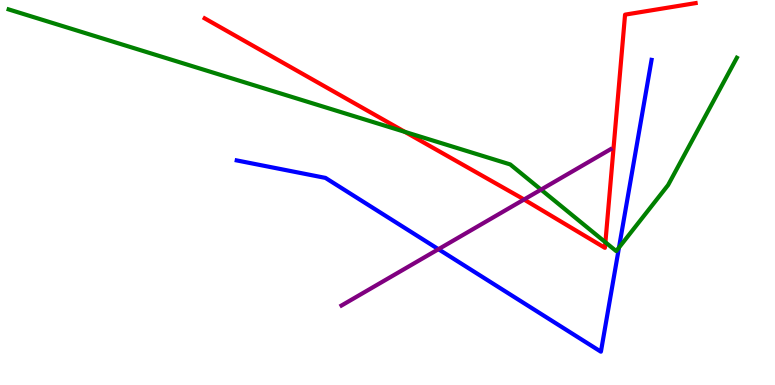[{'lines': ['blue', 'red'], 'intersections': []}, {'lines': ['green', 'red'], 'intersections': [{'x': 5.22, 'y': 6.57}, {'x': 7.81, 'y': 3.71}]}, {'lines': ['purple', 'red'], 'intersections': [{'x': 6.76, 'y': 4.82}]}, {'lines': ['blue', 'green'], 'intersections': [{'x': 7.99, 'y': 3.57}]}, {'lines': ['blue', 'purple'], 'intersections': [{'x': 5.66, 'y': 3.53}]}, {'lines': ['green', 'purple'], 'intersections': [{'x': 6.98, 'y': 5.07}]}]